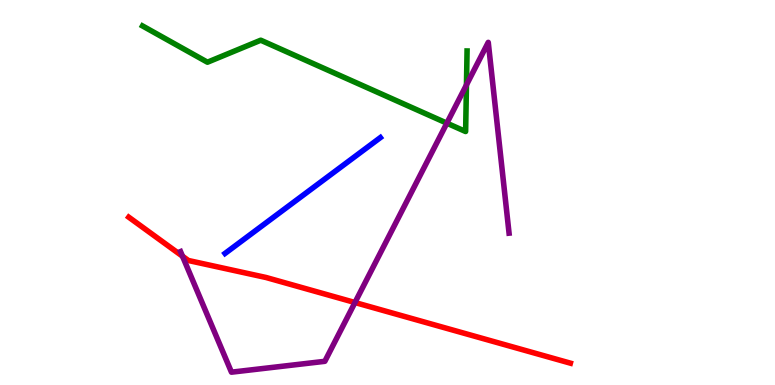[{'lines': ['blue', 'red'], 'intersections': []}, {'lines': ['green', 'red'], 'intersections': []}, {'lines': ['purple', 'red'], 'intersections': [{'x': 2.35, 'y': 3.34}, {'x': 4.58, 'y': 2.14}]}, {'lines': ['blue', 'green'], 'intersections': []}, {'lines': ['blue', 'purple'], 'intersections': []}, {'lines': ['green', 'purple'], 'intersections': [{'x': 5.77, 'y': 6.8}, {'x': 6.02, 'y': 7.79}]}]